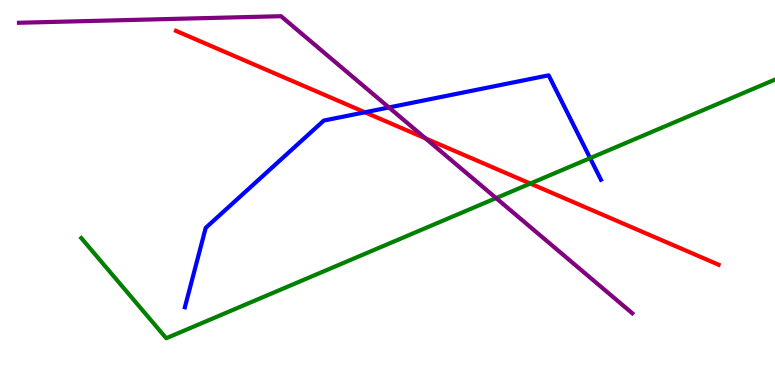[{'lines': ['blue', 'red'], 'intersections': [{'x': 4.71, 'y': 7.08}]}, {'lines': ['green', 'red'], 'intersections': [{'x': 6.84, 'y': 5.23}]}, {'lines': ['purple', 'red'], 'intersections': [{'x': 5.49, 'y': 6.41}]}, {'lines': ['blue', 'green'], 'intersections': [{'x': 7.61, 'y': 5.89}]}, {'lines': ['blue', 'purple'], 'intersections': [{'x': 5.02, 'y': 7.21}]}, {'lines': ['green', 'purple'], 'intersections': [{'x': 6.4, 'y': 4.85}]}]